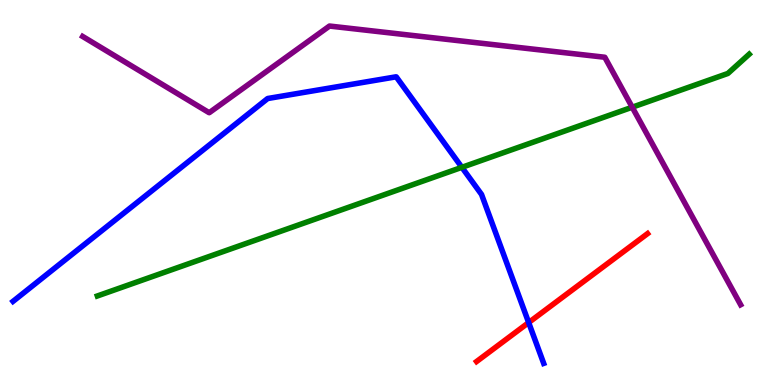[{'lines': ['blue', 'red'], 'intersections': [{'x': 6.82, 'y': 1.62}]}, {'lines': ['green', 'red'], 'intersections': []}, {'lines': ['purple', 'red'], 'intersections': []}, {'lines': ['blue', 'green'], 'intersections': [{'x': 5.96, 'y': 5.65}]}, {'lines': ['blue', 'purple'], 'intersections': []}, {'lines': ['green', 'purple'], 'intersections': [{'x': 8.16, 'y': 7.22}]}]